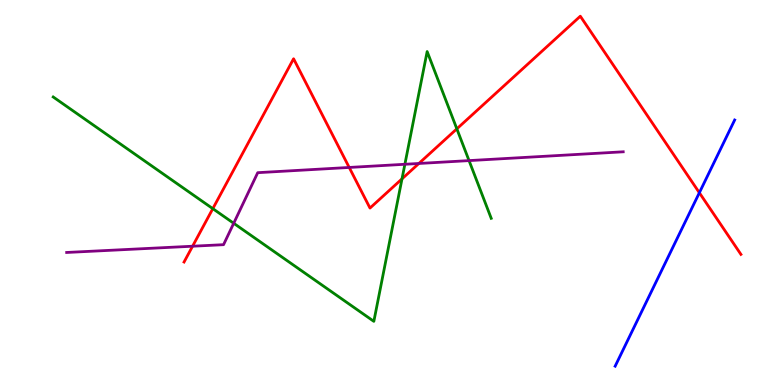[{'lines': ['blue', 'red'], 'intersections': [{'x': 9.02, 'y': 4.99}]}, {'lines': ['green', 'red'], 'intersections': [{'x': 2.75, 'y': 4.58}, {'x': 5.19, 'y': 5.35}, {'x': 5.89, 'y': 6.65}]}, {'lines': ['purple', 'red'], 'intersections': [{'x': 2.48, 'y': 3.6}, {'x': 4.51, 'y': 5.65}, {'x': 5.4, 'y': 5.75}]}, {'lines': ['blue', 'green'], 'intersections': []}, {'lines': ['blue', 'purple'], 'intersections': []}, {'lines': ['green', 'purple'], 'intersections': [{'x': 3.02, 'y': 4.2}, {'x': 5.22, 'y': 5.73}, {'x': 6.05, 'y': 5.83}]}]